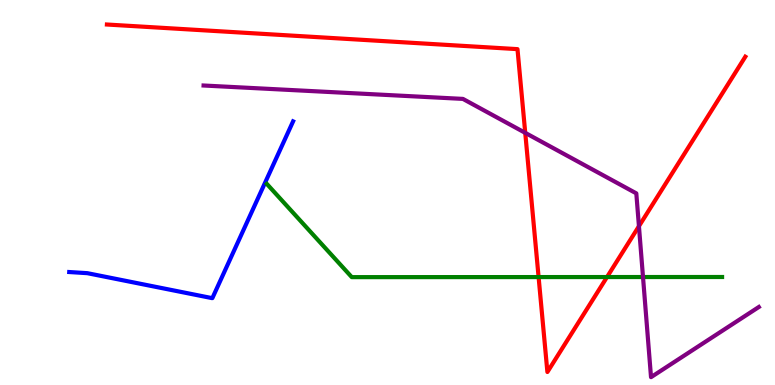[{'lines': ['blue', 'red'], 'intersections': []}, {'lines': ['green', 'red'], 'intersections': [{'x': 6.95, 'y': 2.8}, {'x': 7.83, 'y': 2.8}]}, {'lines': ['purple', 'red'], 'intersections': [{'x': 6.78, 'y': 6.55}, {'x': 8.24, 'y': 4.12}]}, {'lines': ['blue', 'green'], 'intersections': []}, {'lines': ['blue', 'purple'], 'intersections': []}, {'lines': ['green', 'purple'], 'intersections': [{'x': 8.3, 'y': 2.8}]}]